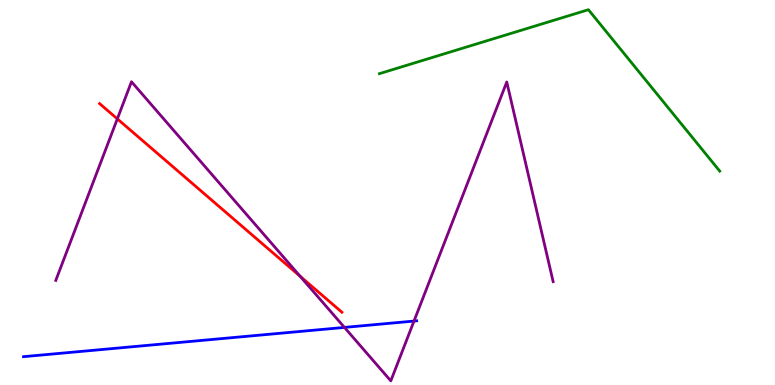[{'lines': ['blue', 'red'], 'intersections': []}, {'lines': ['green', 'red'], 'intersections': []}, {'lines': ['purple', 'red'], 'intersections': [{'x': 1.51, 'y': 6.91}, {'x': 3.87, 'y': 2.83}]}, {'lines': ['blue', 'green'], 'intersections': []}, {'lines': ['blue', 'purple'], 'intersections': [{'x': 4.44, 'y': 1.5}, {'x': 5.34, 'y': 1.66}]}, {'lines': ['green', 'purple'], 'intersections': []}]